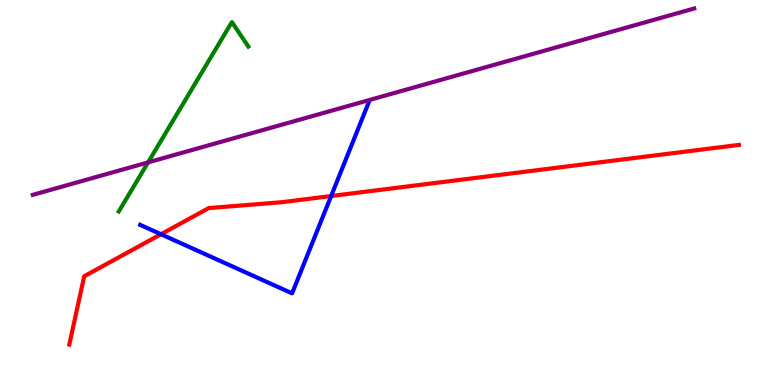[{'lines': ['blue', 'red'], 'intersections': [{'x': 2.08, 'y': 3.92}, {'x': 4.27, 'y': 4.91}]}, {'lines': ['green', 'red'], 'intersections': []}, {'lines': ['purple', 'red'], 'intersections': []}, {'lines': ['blue', 'green'], 'intersections': []}, {'lines': ['blue', 'purple'], 'intersections': []}, {'lines': ['green', 'purple'], 'intersections': [{'x': 1.91, 'y': 5.78}]}]